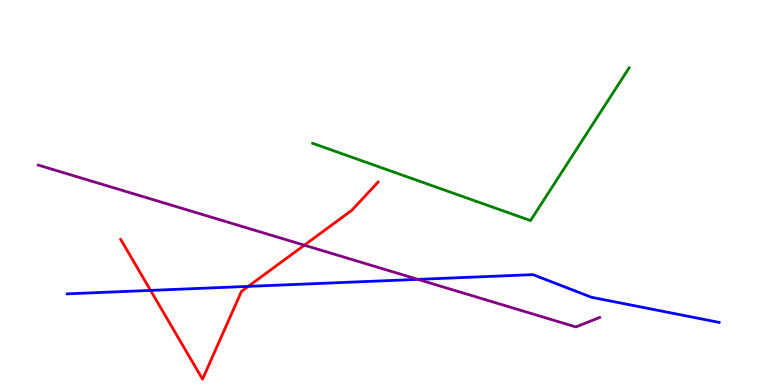[{'lines': ['blue', 'red'], 'intersections': [{'x': 1.94, 'y': 2.46}, {'x': 3.2, 'y': 2.56}]}, {'lines': ['green', 'red'], 'intersections': []}, {'lines': ['purple', 'red'], 'intersections': [{'x': 3.93, 'y': 3.63}]}, {'lines': ['blue', 'green'], 'intersections': []}, {'lines': ['blue', 'purple'], 'intersections': [{'x': 5.39, 'y': 2.74}]}, {'lines': ['green', 'purple'], 'intersections': []}]